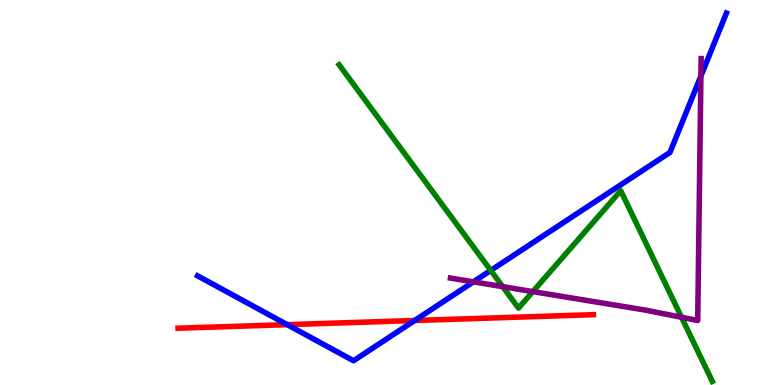[{'lines': ['blue', 'red'], 'intersections': [{'x': 3.71, 'y': 1.57}, {'x': 5.35, 'y': 1.68}]}, {'lines': ['green', 'red'], 'intersections': []}, {'lines': ['purple', 'red'], 'intersections': []}, {'lines': ['blue', 'green'], 'intersections': [{'x': 6.33, 'y': 2.98}]}, {'lines': ['blue', 'purple'], 'intersections': [{'x': 6.11, 'y': 2.68}, {'x': 9.04, 'y': 8.02}]}, {'lines': ['green', 'purple'], 'intersections': [{'x': 6.49, 'y': 2.55}, {'x': 6.88, 'y': 2.43}, {'x': 8.79, 'y': 1.76}]}]